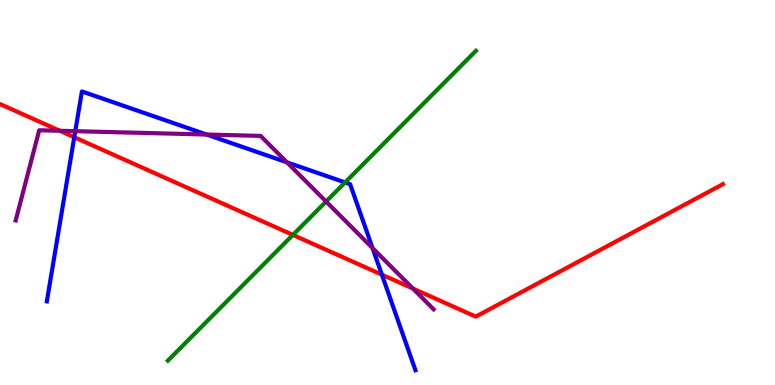[{'lines': ['blue', 'red'], 'intersections': [{'x': 0.958, 'y': 6.44}, {'x': 4.93, 'y': 2.87}]}, {'lines': ['green', 'red'], 'intersections': [{'x': 3.78, 'y': 3.9}]}, {'lines': ['purple', 'red'], 'intersections': [{'x': 0.772, 'y': 6.6}, {'x': 5.33, 'y': 2.51}]}, {'lines': ['blue', 'green'], 'intersections': [{'x': 4.45, 'y': 5.26}]}, {'lines': ['blue', 'purple'], 'intersections': [{'x': 0.971, 'y': 6.59}, {'x': 2.67, 'y': 6.51}, {'x': 3.7, 'y': 5.78}, {'x': 4.81, 'y': 3.56}]}, {'lines': ['green', 'purple'], 'intersections': [{'x': 4.21, 'y': 4.77}]}]